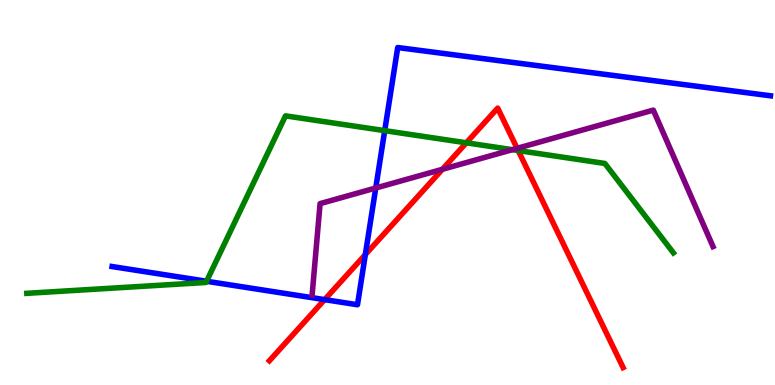[{'lines': ['blue', 'red'], 'intersections': [{'x': 4.19, 'y': 2.22}, {'x': 4.71, 'y': 3.39}]}, {'lines': ['green', 'red'], 'intersections': [{'x': 6.02, 'y': 6.29}, {'x': 6.69, 'y': 6.09}]}, {'lines': ['purple', 'red'], 'intersections': [{'x': 5.71, 'y': 5.6}, {'x': 6.67, 'y': 6.15}]}, {'lines': ['blue', 'green'], 'intersections': [{'x': 2.67, 'y': 2.69}, {'x': 4.96, 'y': 6.61}]}, {'lines': ['blue', 'purple'], 'intersections': [{'x': 4.85, 'y': 5.12}]}, {'lines': ['green', 'purple'], 'intersections': [{'x': 6.61, 'y': 6.11}]}]